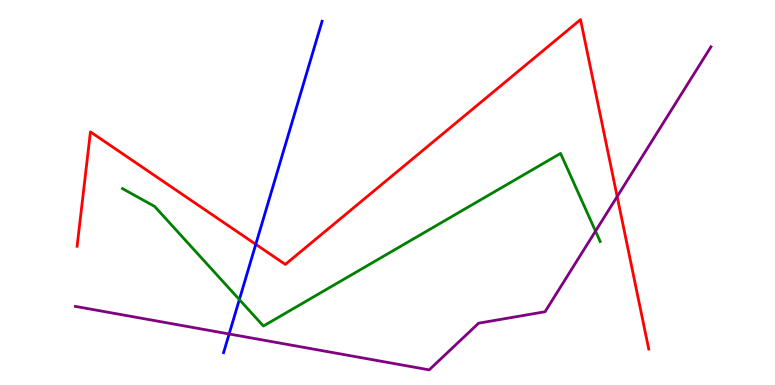[{'lines': ['blue', 'red'], 'intersections': [{'x': 3.3, 'y': 3.65}]}, {'lines': ['green', 'red'], 'intersections': []}, {'lines': ['purple', 'red'], 'intersections': [{'x': 7.96, 'y': 4.89}]}, {'lines': ['blue', 'green'], 'intersections': [{'x': 3.09, 'y': 2.22}]}, {'lines': ['blue', 'purple'], 'intersections': [{'x': 2.96, 'y': 1.33}]}, {'lines': ['green', 'purple'], 'intersections': [{'x': 7.68, 'y': 4.0}]}]